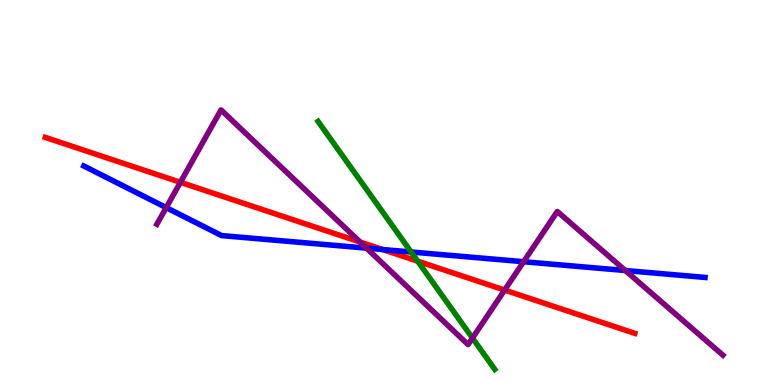[{'lines': ['blue', 'red'], 'intersections': [{'x': 4.94, 'y': 3.52}]}, {'lines': ['green', 'red'], 'intersections': [{'x': 5.39, 'y': 3.22}]}, {'lines': ['purple', 'red'], 'intersections': [{'x': 2.33, 'y': 5.26}, {'x': 4.65, 'y': 3.71}, {'x': 6.51, 'y': 2.47}]}, {'lines': ['blue', 'green'], 'intersections': [{'x': 5.3, 'y': 3.45}]}, {'lines': ['blue', 'purple'], 'intersections': [{'x': 2.14, 'y': 4.61}, {'x': 4.73, 'y': 3.56}, {'x': 6.76, 'y': 3.2}, {'x': 8.07, 'y': 2.97}]}, {'lines': ['green', 'purple'], 'intersections': [{'x': 6.1, 'y': 1.22}]}]